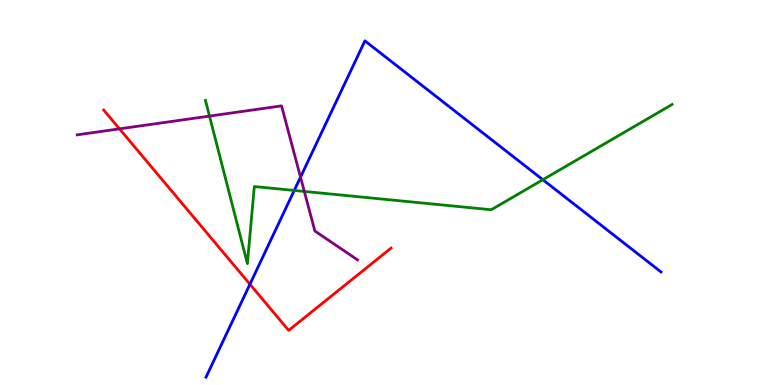[{'lines': ['blue', 'red'], 'intersections': [{'x': 3.22, 'y': 2.62}]}, {'lines': ['green', 'red'], 'intersections': []}, {'lines': ['purple', 'red'], 'intersections': [{'x': 1.54, 'y': 6.65}]}, {'lines': ['blue', 'green'], 'intersections': [{'x': 3.8, 'y': 5.05}, {'x': 7.0, 'y': 5.33}]}, {'lines': ['blue', 'purple'], 'intersections': [{'x': 3.88, 'y': 5.4}]}, {'lines': ['green', 'purple'], 'intersections': [{'x': 2.7, 'y': 6.98}, {'x': 3.93, 'y': 5.03}]}]